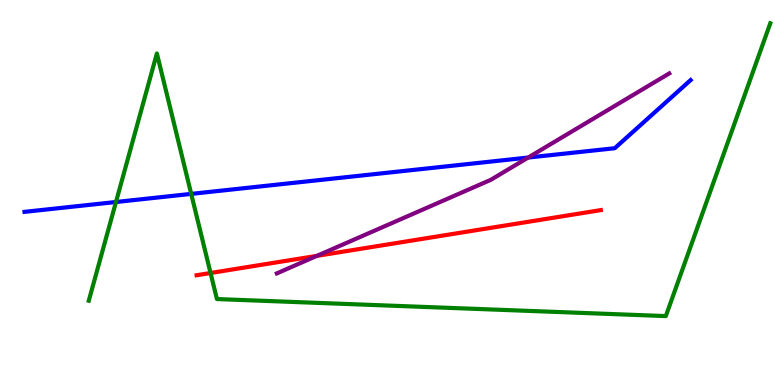[{'lines': ['blue', 'red'], 'intersections': []}, {'lines': ['green', 'red'], 'intersections': [{'x': 2.72, 'y': 2.91}]}, {'lines': ['purple', 'red'], 'intersections': [{'x': 4.09, 'y': 3.35}]}, {'lines': ['blue', 'green'], 'intersections': [{'x': 1.5, 'y': 4.75}, {'x': 2.47, 'y': 4.96}]}, {'lines': ['blue', 'purple'], 'intersections': [{'x': 6.81, 'y': 5.91}]}, {'lines': ['green', 'purple'], 'intersections': []}]